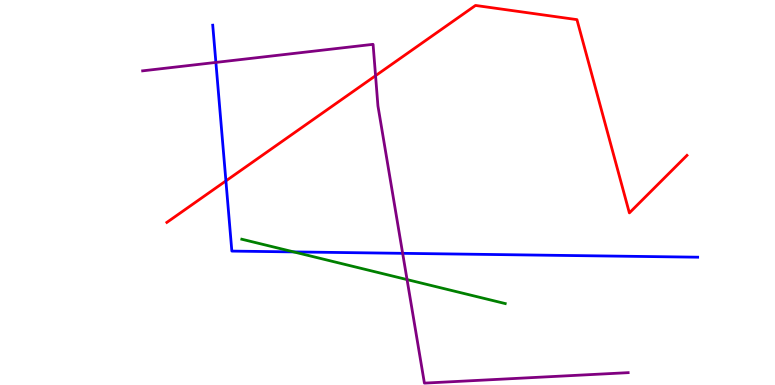[{'lines': ['blue', 'red'], 'intersections': [{'x': 2.91, 'y': 5.3}]}, {'lines': ['green', 'red'], 'intersections': []}, {'lines': ['purple', 'red'], 'intersections': [{'x': 4.85, 'y': 8.03}]}, {'lines': ['blue', 'green'], 'intersections': [{'x': 3.79, 'y': 3.46}]}, {'lines': ['blue', 'purple'], 'intersections': [{'x': 2.79, 'y': 8.38}, {'x': 5.2, 'y': 3.42}]}, {'lines': ['green', 'purple'], 'intersections': [{'x': 5.25, 'y': 2.74}]}]